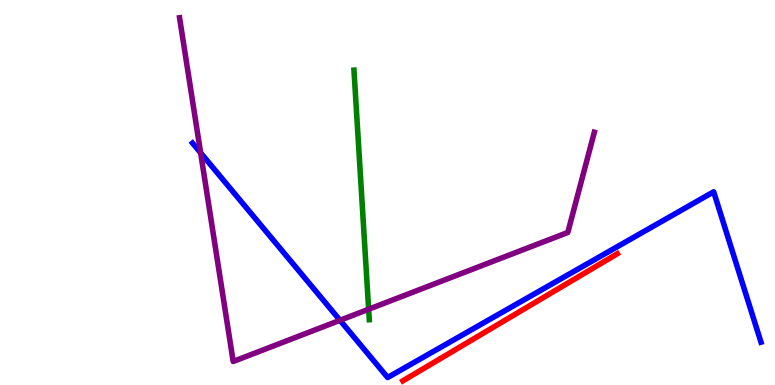[{'lines': ['blue', 'red'], 'intersections': []}, {'lines': ['green', 'red'], 'intersections': []}, {'lines': ['purple', 'red'], 'intersections': []}, {'lines': ['blue', 'green'], 'intersections': []}, {'lines': ['blue', 'purple'], 'intersections': [{'x': 2.59, 'y': 6.03}, {'x': 4.39, 'y': 1.68}]}, {'lines': ['green', 'purple'], 'intersections': [{'x': 4.76, 'y': 1.97}]}]